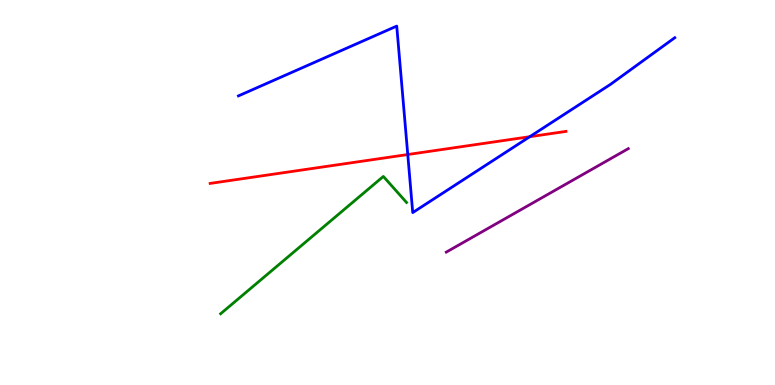[{'lines': ['blue', 'red'], 'intersections': [{'x': 5.26, 'y': 5.99}, {'x': 6.84, 'y': 6.45}]}, {'lines': ['green', 'red'], 'intersections': []}, {'lines': ['purple', 'red'], 'intersections': []}, {'lines': ['blue', 'green'], 'intersections': []}, {'lines': ['blue', 'purple'], 'intersections': []}, {'lines': ['green', 'purple'], 'intersections': []}]